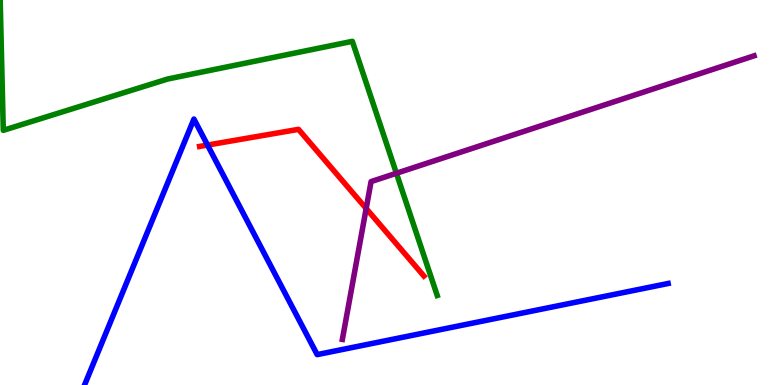[{'lines': ['blue', 'red'], 'intersections': [{'x': 2.68, 'y': 6.23}]}, {'lines': ['green', 'red'], 'intersections': []}, {'lines': ['purple', 'red'], 'intersections': [{'x': 4.72, 'y': 4.58}]}, {'lines': ['blue', 'green'], 'intersections': []}, {'lines': ['blue', 'purple'], 'intersections': []}, {'lines': ['green', 'purple'], 'intersections': [{'x': 5.11, 'y': 5.5}]}]